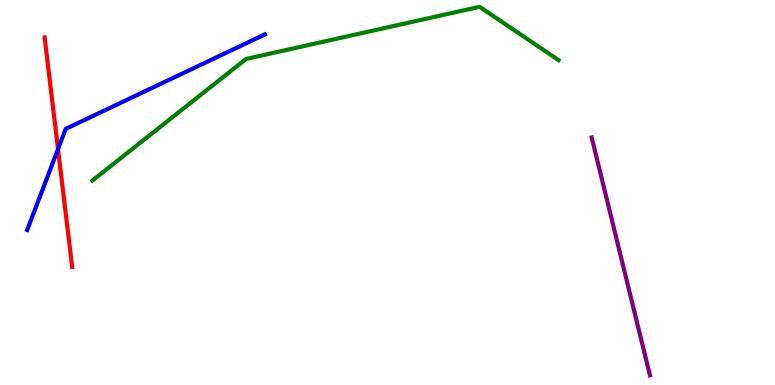[{'lines': ['blue', 'red'], 'intersections': [{'x': 0.749, 'y': 6.13}]}, {'lines': ['green', 'red'], 'intersections': []}, {'lines': ['purple', 'red'], 'intersections': []}, {'lines': ['blue', 'green'], 'intersections': []}, {'lines': ['blue', 'purple'], 'intersections': []}, {'lines': ['green', 'purple'], 'intersections': []}]